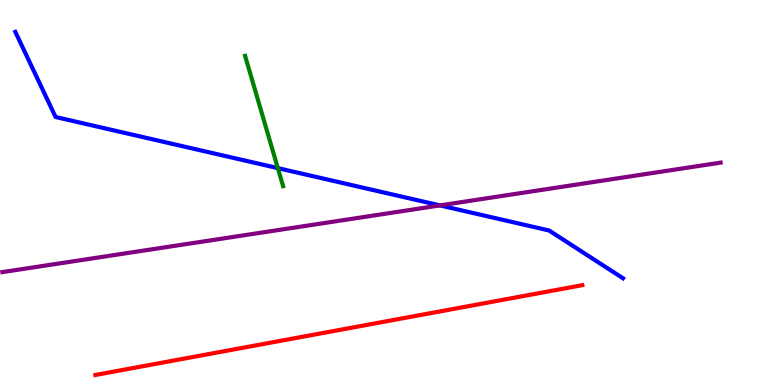[{'lines': ['blue', 'red'], 'intersections': []}, {'lines': ['green', 'red'], 'intersections': []}, {'lines': ['purple', 'red'], 'intersections': []}, {'lines': ['blue', 'green'], 'intersections': [{'x': 3.58, 'y': 5.63}]}, {'lines': ['blue', 'purple'], 'intersections': [{'x': 5.68, 'y': 4.66}]}, {'lines': ['green', 'purple'], 'intersections': []}]